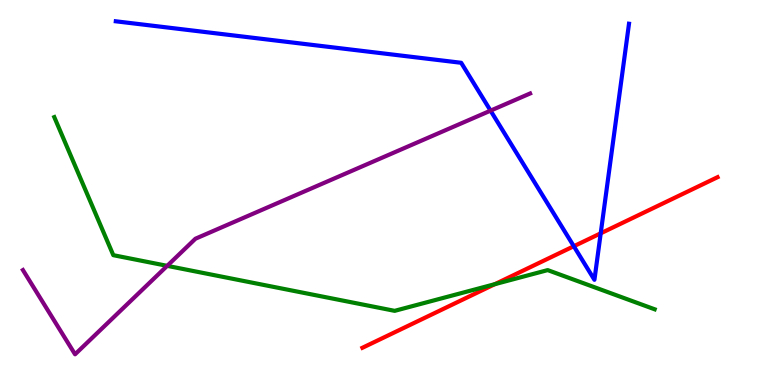[{'lines': ['blue', 'red'], 'intersections': [{'x': 7.4, 'y': 3.6}, {'x': 7.75, 'y': 3.94}]}, {'lines': ['green', 'red'], 'intersections': [{'x': 6.39, 'y': 2.62}]}, {'lines': ['purple', 'red'], 'intersections': []}, {'lines': ['blue', 'green'], 'intersections': []}, {'lines': ['blue', 'purple'], 'intersections': [{'x': 6.33, 'y': 7.13}]}, {'lines': ['green', 'purple'], 'intersections': [{'x': 2.16, 'y': 3.09}]}]